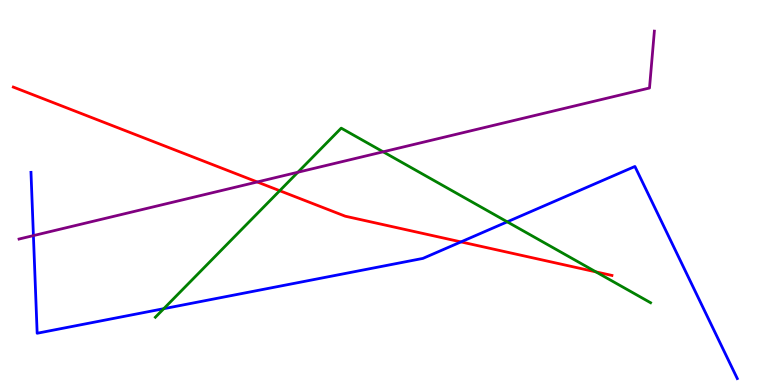[{'lines': ['blue', 'red'], 'intersections': [{'x': 5.95, 'y': 3.72}]}, {'lines': ['green', 'red'], 'intersections': [{'x': 3.61, 'y': 5.05}, {'x': 7.69, 'y': 2.94}]}, {'lines': ['purple', 'red'], 'intersections': [{'x': 3.32, 'y': 5.27}]}, {'lines': ['blue', 'green'], 'intersections': [{'x': 2.11, 'y': 1.98}, {'x': 6.54, 'y': 4.24}]}, {'lines': ['blue', 'purple'], 'intersections': [{'x': 0.431, 'y': 3.88}]}, {'lines': ['green', 'purple'], 'intersections': [{'x': 3.84, 'y': 5.53}, {'x': 4.94, 'y': 6.06}]}]